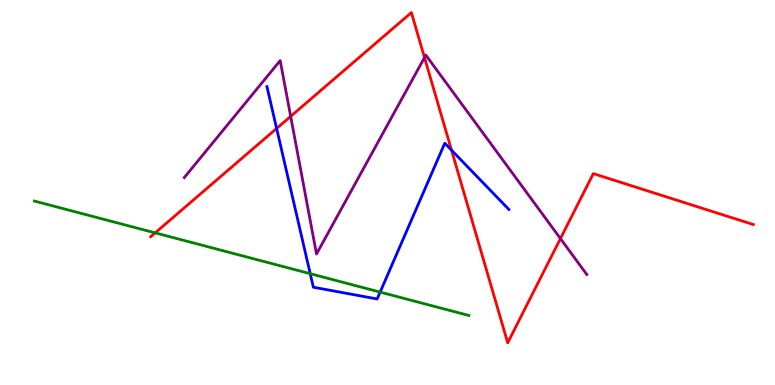[{'lines': ['blue', 'red'], 'intersections': [{'x': 3.57, 'y': 6.66}, {'x': 5.83, 'y': 6.1}]}, {'lines': ['green', 'red'], 'intersections': [{'x': 2.0, 'y': 3.95}]}, {'lines': ['purple', 'red'], 'intersections': [{'x': 3.75, 'y': 6.98}, {'x': 5.48, 'y': 8.51}, {'x': 7.23, 'y': 3.8}]}, {'lines': ['blue', 'green'], 'intersections': [{'x': 4.0, 'y': 2.89}, {'x': 4.91, 'y': 2.41}]}, {'lines': ['blue', 'purple'], 'intersections': []}, {'lines': ['green', 'purple'], 'intersections': []}]